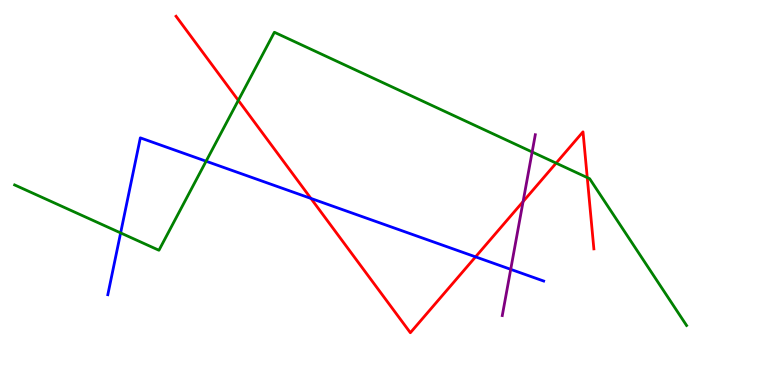[{'lines': ['blue', 'red'], 'intersections': [{'x': 4.01, 'y': 4.85}, {'x': 6.14, 'y': 3.33}]}, {'lines': ['green', 'red'], 'intersections': [{'x': 3.08, 'y': 7.39}, {'x': 7.18, 'y': 5.76}, {'x': 7.58, 'y': 5.39}]}, {'lines': ['purple', 'red'], 'intersections': [{'x': 6.75, 'y': 4.77}]}, {'lines': ['blue', 'green'], 'intersections': [{'x': 1.56, 'y': 3.95}, {'x': 2.66, 'y': 5.81}]}, {'lines': ['blue', 'purple'], 'intersections': [{'x': 6.59, 'y': 3.0}]}, {'lines': ['green', 'purple'], 'intersections': [{'x': 6.87, 'y': 6.05}]}]